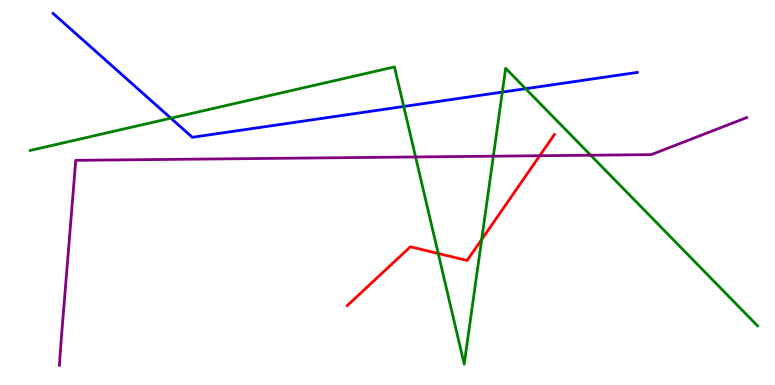[{'lines': ['blue', 'red'], 'intersections': []}, {'lines': ['green', 'red'], 'intersections': [{'x': 5.65, 'y': 3.42}, {'x': 6.21, 'y': 3.78}]}, {'lines': ['purple', 'red'], 'intersections': [{'x': 6.96, 'y': 5.96}]}, {'lines': ['blue', 'green'], 'intersections': [{'x': 2.2, 'y': 6.93}, {'x': 5.21, 'y': 7.23}, {'x': 6.48, 'y': 7.61}, {'x': 6.78, 'y': 7.7}]}, {'lines': ['blue', 'purple'], 'intersections': []}, {'lines': ['green', 'purple'], 'intersections': [{'x': 5.36, 'y': 5.92}, {'x': 6.37, 'y': 5.94}, {'x': 7.62, 'y': 5.97}]}]